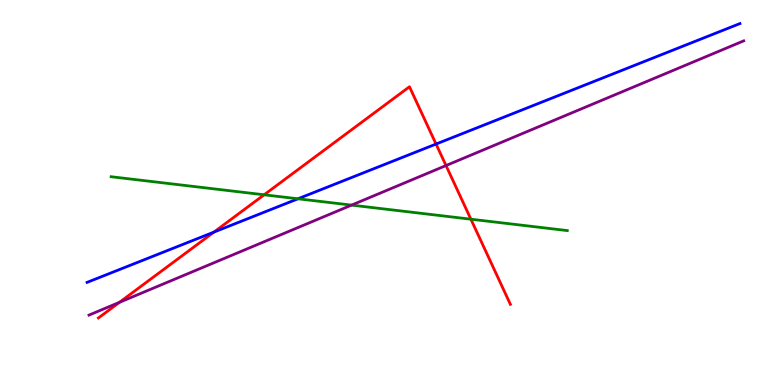[{'lines': ['blue', 'red'], 'intersections': [{'x': 2.76, 'y': 3.97}, {'x': 5.63, 'y': 6.26}]}, {'lines': ['green', 'red'], 'intersections': [{'x': 3.41, 'y': 4.94}, {'x': 6.08, 'y': 4.31}]}, {'lines': ['purple', 'red'], 'intersections': [{'x': 1.54, 'y': 2.15}, {'x': 5.76, 'y': 5.7}]}, {'lines': ['blue', 'green'], 'intersections': [{'x': 3.84, 'y': 4.84}]}, {'lines': ['blue', 'purple'], 'intersections': []}, {'lines': ['green', 'purple'], 'intersections': [{'x': 4.54, 'y': 4.67}]}]